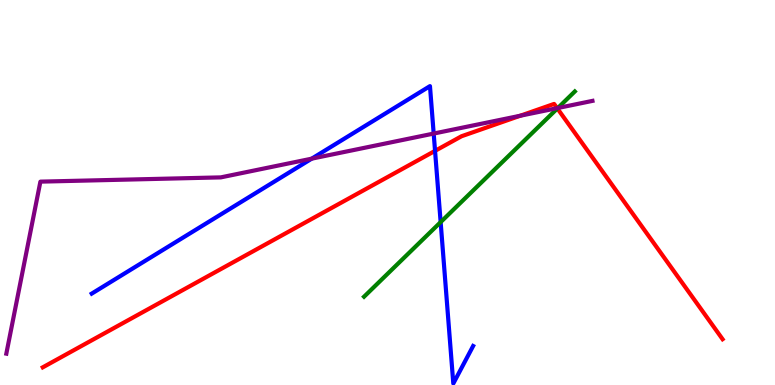[{'lines': ['blue', 'red'], 'intersections': [{'x': 5.61, 'y': 6.08}]}, {'lines': ['green', 'red'], 'intersections': [{'x': 7.19, 'y': 7.18}]}, {'lines': ['purple', 'red'], 'intersections': [{'x': 6.71, 'y': 6.99}, {'x': 7.19, 'y': 7.19}]}, {'lines': ['blue', 'green'], 'intersections': [{'x': 5.69, 'y': 4.23}]}, {'lines': ['blue', 'purple'], 'intersections': [{'x': 4.02, 'y': 5.88}, {'x': 5.6, 'y': 6.53}]}, {'lines': ['green', 'purple'], 'intersections': [{'x': 7.2, 'y': 7.19}]}]